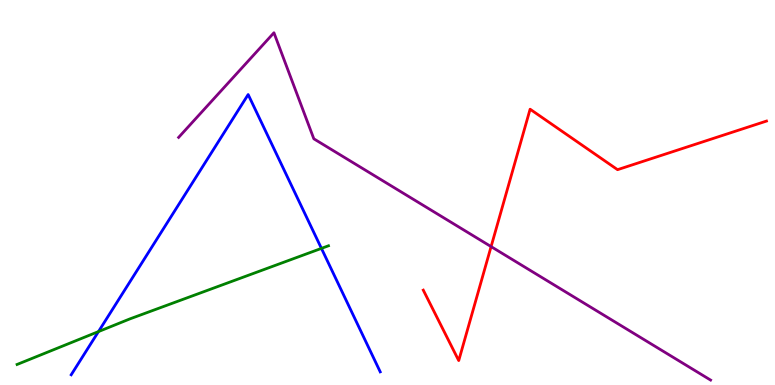[{'lines': ['blue', 'red'], 'intersections': []}, {'lines': ['green', 'red'], 'intersections': []}, {'lines': ['purple', 'red'], 'intersections': [{'x': 6.34, 'y': 3.59}]}, {'lines': ['blue', 'green'], 'intersections': [{'x': 1.27, 'y': 1.39}, {'x': 4.15, 'y': 3.55}]}, {'lines': ['blue', 'purple'], 'intersections': []}, {'lines': ['green', 'purple'], 'intersections': []}]